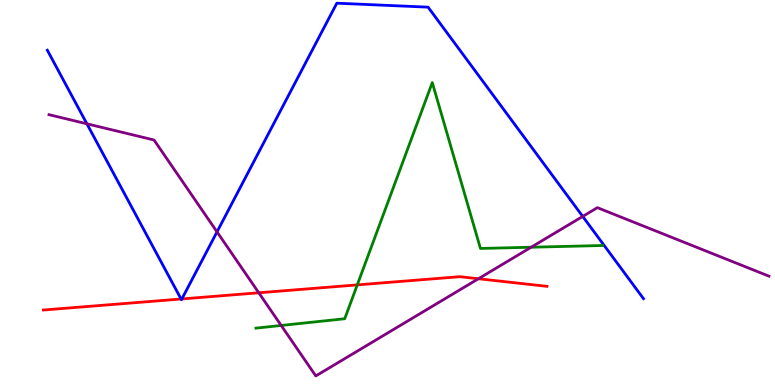[{'lines': ['blue', 'red'], 'intersections': [{'x': 2.34, 'y': 2.23}, {'x': 2.35, 'y': 2.24}]}, {'lines': ['green', 'red'], 'intersections': [{'x': 4.61, 'y': 2.6}]}, {'lines': ['purple', 'red'], 'intersections': [{'x': 3.34, 'y': 2.4}, {'x': 6.17, 'y': 2.76}]}, {'lines': ['blue', 'green'], 'intersections': []}, {'lines': ['blue', 'purple'], 'intersections': [{'x': 1.12, 'y': 6.78}, {'x': 2.8, 'y': 3.98}, {'x': 7.52, 'y': 4.38}]}, {'lines': ['green', 'purple'], 'intersections': [{'x': 3.63, 'y': 1.55}, {'x': 6.85, 'y': 3.58}]}]